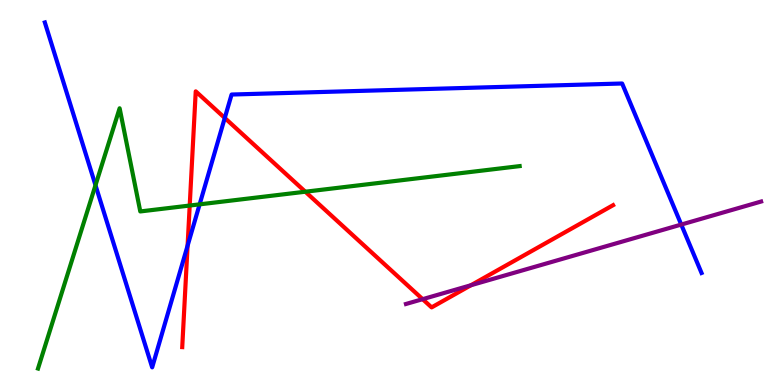[{'lines': ['blue', 'red'], 'intersections': [{'x': 2.42, 'y': 3.62}, {'x': 2.9, 'y': 6.94}]}, {'lines': ['green', 'red'], 'intersections': [{'x': 2.45, 'y': 4.66}, {'x': 3.94, 'y': 5.02}]}, {'lines': ['purple', 'red'], 'intersections': [{'x': 5.45, 'y': 2.23}, {'x': 6.08, 'y': 2.59}]}, {'lines': ['blue', 'green'], 'intersections': [{'x': 1.23, 'y': 5.19}, {'x': 2.58, 'y': 4.69}]}, {'lines': ['blue', 'purple'], 'intersections': [{'x': 8.79, 'y': 4.17}]}, {'lines': ['green', 'purple'], 'intersections': []}]